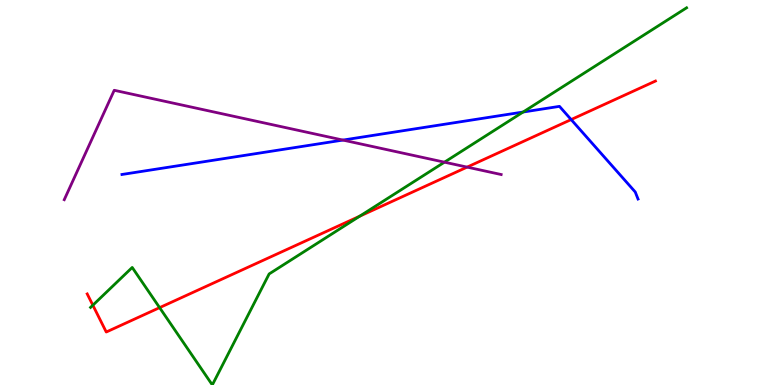[{'lines': ['blue', 'red'], 'intersections': [{'x': 7.37, 'y': 6.89}]}, {'lines': ['green', 'red'], 'intersections': [{'x': 1.2, 'y': 2.07}, {'x': 2.06, 'y': 2.01}, {'x': 4.64, 'y': 4.38}]}, {'lines': ['purple', 'red'], 'intersections': [{'x': 6.03, 'y': 5.66}]}, {'lines': ['blue', 'green'], 'intersections': [{'x': 6.75, 'y': 7.09}]}, {'lines': ['blue', 'purple'], 'intersections': [{'x': 4.42, 'y': 6.36}]}, {'lines': ['green', 'purple'], 'intersections': [{'x': 5.73, 'y': 5.79}]}]